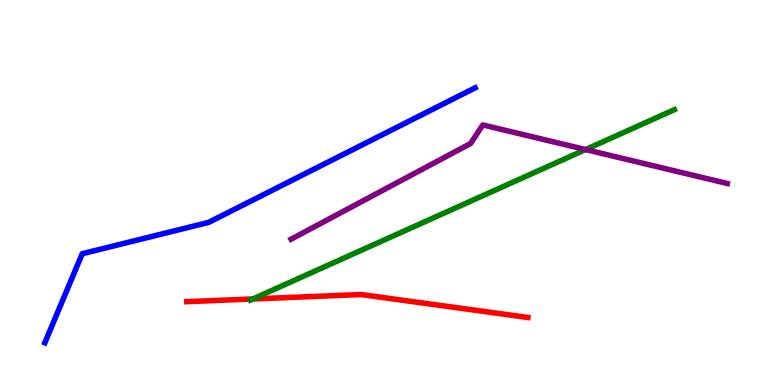[{'lines': ['blue', 'red'], 'intersections': []}, {'lines': ['green', 'red'], 'intersections': [{'x': 3.26, 'y': 2.23}]}, {'lines': ['purple', 'red'], 'intersections': []}, {'lines': ['blue', 'green'], 'intersections': []}, {'lines': ['blue', 'purple'], 'intersections': []}, {'lines': ['green', 'purple'], 'intersections': [{'x': 7.56, 'y': 6.12}]}]